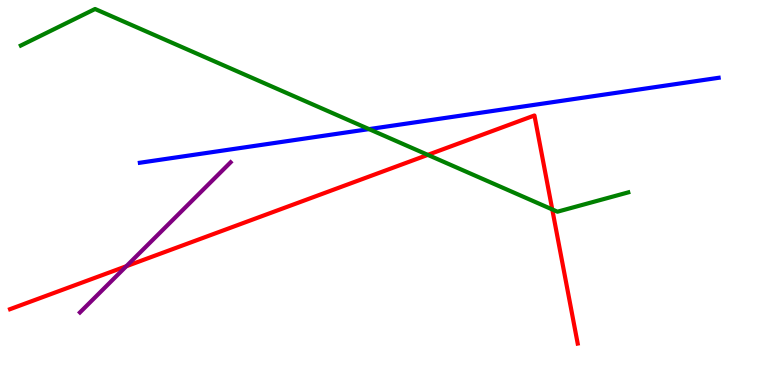[{'lines': ['blue', 'red'], 'intersections': []}, {'lines': ['green', 'red'], 'intersections': [{'x': 5.52, 'y': 5.98}, {'x': 7.13, 'y': 4.56}]}, {'lines': ['purple', 'red'], 'intersections': [{'x': 1.63, 'y': 3.09}]}, {'lines': ['blue', 'green'], 'intersections': [{'x': 4.76, 'y': 6.65}]}, {'lines': ['blue', 'purple'], 'intersections': []}, {'lines': ['green', 'purple'], 'intersections': []}]